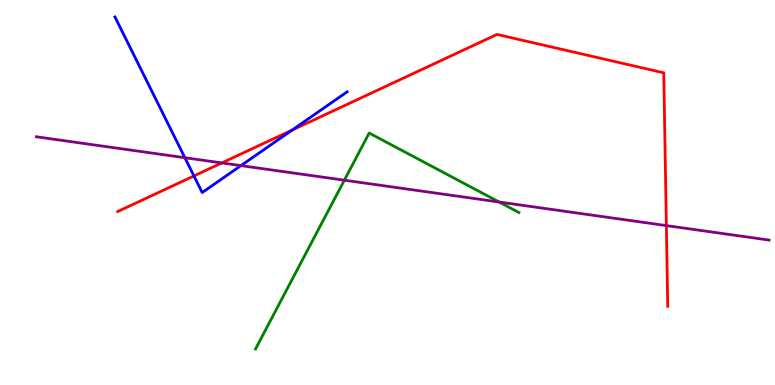[{'lines': ['blue', 'red'], 'intersections': [{'x': 2.5, 'y': 5.43}, {'x': 3.77, 'y': 6.62}]}, {'lines': ['green', 'red'], 'intersections': []}, {'lines': ['purple', 'red'], 'intersections': [{'x': 2.86, 'y': 5.77}, {'x': 8.6, 'y': 4.14}]}, {'lines': ['blue', 'green'], 'intersections': []}, {'lines': ['blue', 'purple'], 'intersections': [{'x': 2.39, 'y': 5.9}, {'x': 3.11, 'y': 5.7}]}, {'lines': ['green', 'purple'], 'intersections': [{'x': 4.44, 'y': 5.32}, {'x': 6.44, 'y': 4.75}]}]